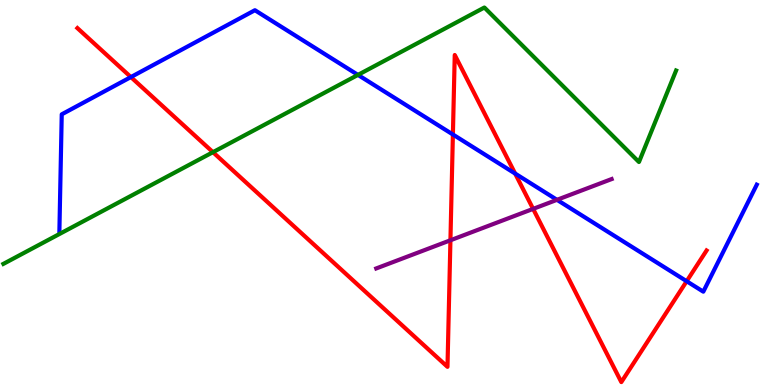[{'lines': ['blue', 'red'], 'intersections': [{'x': 1.69, 'y': 8.0}, {'x': 5.84, 'y': 6.51}, {'x': 6.65, 'y': 5.49}, {'x': 8.86, 'y': 2.7}]}, {'lines': ['green', 'red'], 'intersections': [{'x': 2.75, 'y': 6.05}]}, {'lines': ['purple', 'red'], 'intersections': [{'x': 5.81, 'y': 3.76}, {'x': 6.88, 'y': 4.57}]}, {'lines': ['blue', 'green'], 'intersections': [{'x': 4.62, 'y': 8.05}]}, {'lines': ['blue', 'purple'], 'intersections': [{'x': 7.19, 'y': 4.81}]}, {'lines': ['green', 'purple'], 'intersections': []}]